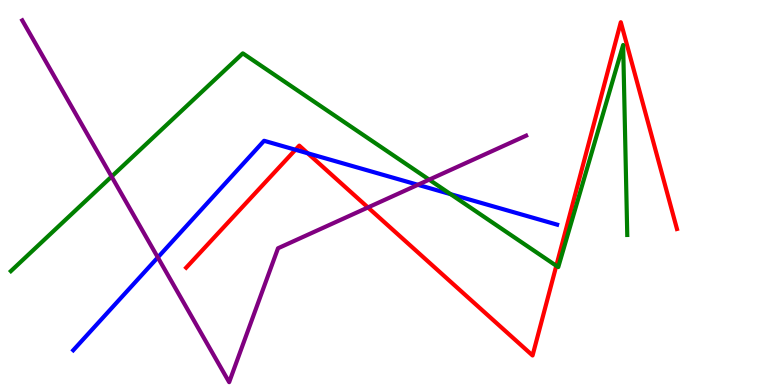[{'lines': ['blue', 'red'], 'intersections': [{'x': 3.81, 'y': 6.11}, {'x': 3.97, 'y': 6.02}]}, {'lines': ['green', 'red'], 'intersections': [{'x': 7.18, 'y': 3.1}]}, {'lines': ['purple', 'red'], 'intersections': [{'x': 4.75, 'y': 4.61}]}, {'lines': ['blue', 'green'], 'intersections': [{'x': 5.81, 'y': 4.96}]}, {'lines': ['blue', 'purple'], 'intersections': [{'x': 2.04, 'y': 3.31}, {'x': 5.39, 'y': 5.2}]}, {'lines': ['green', 'purple'], 'intersections': [{'x': 1.44, 'y': 5.41}, {'x': 5.54, 'y': 5.33}]}]